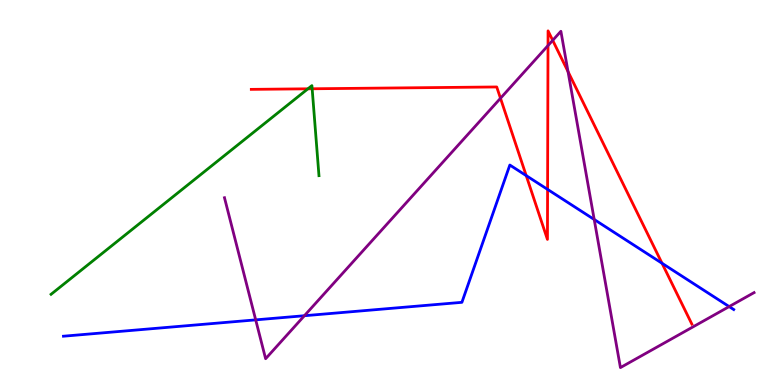[{'lines': ['blue', 'red'], 'intersections': [{'x': 6.79, 'y': 5.44}, {'x': 7.07, 'y': 5.08}, {'x': 8.54, 'y': 3.16}]}, {'lines': ['green', 'red'], 'intersections': [{'x': 3.97, 'y': 7.69}, {'x': 4.03, 'y': 7.69}]}, {'lines': ['purple', 'red'], 'intersections': [{'x': 6.46, 'y': 7.45}, {'x': 7.07, 'y': 8.82}, {'x': 7.13, 'y': 8.95}, {'x': 7.33, 'y': 8.14}]}, {'lines': ['blue', 'green'], 'intersections': []}, {'lines': ['blue', 'purple'], 'intersections': [{'x': 3.3, 'y': 1.69}, {'x': 3.93, 'y': 1.8}, {'x': 7.67, 'y': 4.3}, {'x': 9.41, 'y': 2.04}]}, {'lines': ['green', 'purple'], 'intersections': []}]